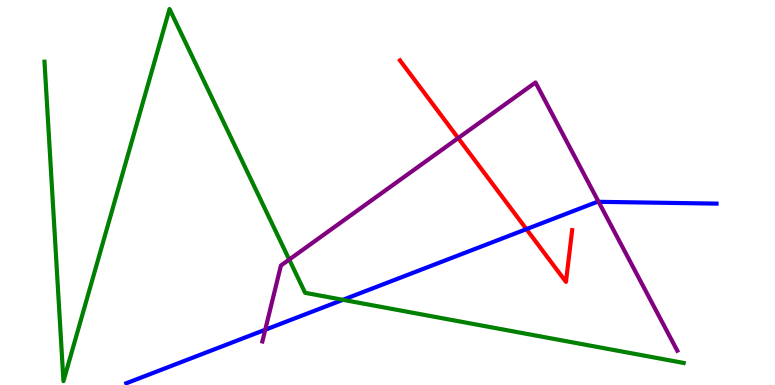[{'lines': ['blue', 'red'], 'intersections': [{'x': 6.79, 'y': 4.05}]}, {'lines': ['green', 'red'], 'intersections': []}, {'lines': ['purple', 'red'], 'intersections': [{'x': 5.91, 'y': 6.41}]}, {'lines': ['blue', 'green'], 'intersections': [{'x': 4.42, 'y': 2.21}]}, {'lines': ['blue', 'purple'], 'intersections': [{'x': 3.42, 'y': 1.44}, {'x': 7.72, 'y': 4.76}]}, {'lines': ['green', 'purple'], 'intersections': [{'x': 3.73, 'y': 3.26}]}]